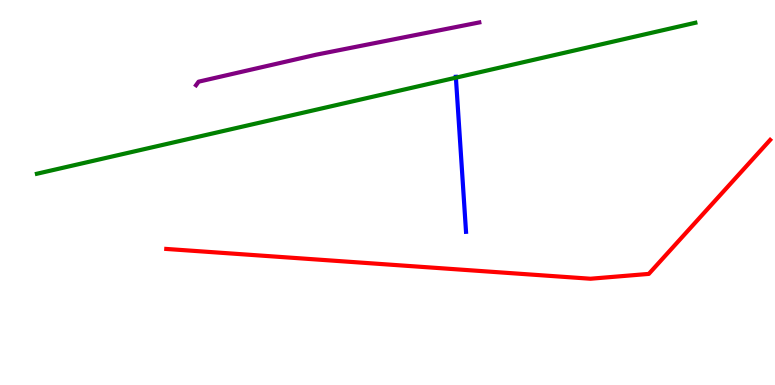[{'lines': ['blue', 'red'], 'intersections': []}, {'lines': ['green', 'red'], 'intersections': []}, {'lines': ['purple', 'red'], 'intersections': []}, {'lines': ['blue', 'green'], 'intersections': [{'x': 5.88, 'y': 7.98}]}, {'lines': ['blue', 'purple'], 'intersections': []}, {'lines': ['green', 'purple'], 'intersections': []}]